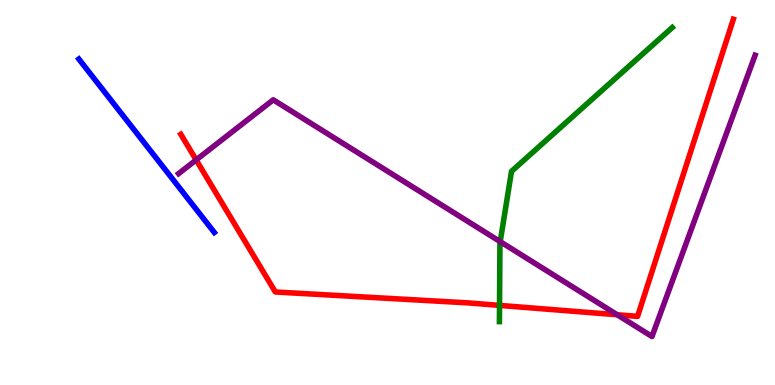[{'lines': ['blue', 'red'], 'intersections': []}, {'lines': ['green', 'red'], 'intersections': [{'x': 6.45, 'y': 2.07}]}, {'lines': ['purple', 'red'], 'intersections': [{'x': 2.53, 'y': 5.85}, {'x': 7.96, 'y': 1.82}]}, {'lines': ['blue', 'green'], 'intersections': []}, {'lines': ['blue', 'purple'], 'intersections': []}, {'lines': ['green', 'purple'], 'intersections': [{'x': 6.45, 'y': 3.72}]}]